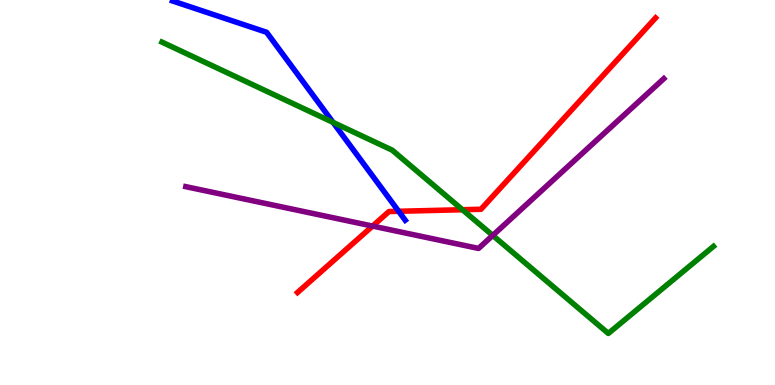[{'lines': ['blue', 'red'], 'intersections': [{'x': 5.14, 'y': 4.51}]}, {'lines': ['green', 'red'], 'intersections': [{'x': 5.97, 'y': 4.55}]}, {'lines': ['purple', 'red'], 'intersections': [{'x': 4.81, 'y': 4.13}]}, {'lines': ['blue', 'green'], 'intersections': [{'x': 4.3, 'y': 6.82}]}, {'lines': ['blue', 'purple'], 'intersections': []}, {'lines': ['green', 'purple'], 'intersections': [{'x': 6.36, 'y': 3.89}]}]